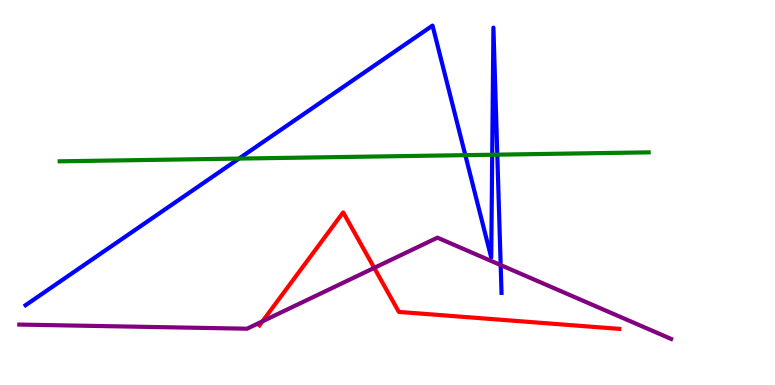[{'lines': ['blue', 'red'], 'intersections': []}, {'lines': ['green', 'red'], 'intersections': []}, {'lines': ['purple', 'red'], 'intersections': [{'x': 3.39, 'y': 1.65}, {'x': 4.83, 'y': 3.04}]}, {'lines': ['blue', 'green'], 'intersections': [{'x': 3.08, 'y': 5.88}, {'x': 6.0, 'y': 5.97}, {'x': 6.35, 'y': 5.98}, {'x': 6.42, 'y': 5.98}]}, {'lines': ['blue', 'purple'], 'intersections': [{'x': 6.46, 'y': 3.12}]}, {'lines': ['green', 'purple'], 'intersections': []}]